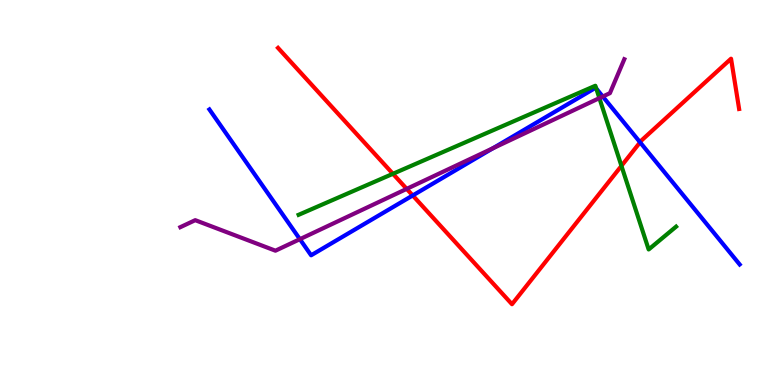[{'lines': ['blue', 'red'], 'intersections': [{'x': 5.33, 'y': 4.92}, {'x': 8.26, 'y': 6.3}]}, {'lines': ['green', 'red'], 'intersections': [{'x': 5.07, 'y': 5.49}, {'x': 8.02, 'y': 5.69}]}, {'lines': ['purple', 'red'], 'intersections': [{'x': 5.25, 'y': 5.09}]}, {'lines': ['blue', 'green'], 'intersections': [{'x': 7.69, 'y': 7.7}]}, {'lines': ['blue', 'purple'], 'intersections': [{'x': 3.87, 'y': 3.79}, {'x': 6.36, 'y': 6.15}, {'x': 7.78, 'y': 7.49}]}, {'lines': ['green', 'purple'], 'intersections': [{'x': 7.73, 'y': 7.45}]}]